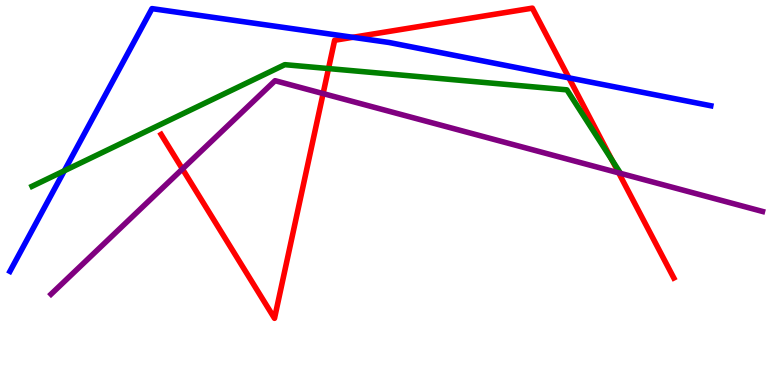[{'lines': ['blue', 'red'], 'intersections': [{'x': 4.55, 'y': 9.03}, {'x': 7.34, 'y': 7.98}]}, {'lines': ['green', 'red'], 'intersections': [{'x': 4.24, 'y': 8.22}, {'x': 7.9, 'y': 5.85}]}, {'lines': ['purple', 'red'], 'intersections': [{'x': 2.35, 'y': 5.61}, {'x': 4.17, 'y': 7.57}, {'x': 7.98, 'y': 5.51}]}, {'lines': ['blue', 'green'], 'intersections': [{'x': 0.83, 'y': 5.56}]}, {'lines': ['blue', 'purple'], 'intersections': []}, {'lines': ['green', 'purple'], 'intersections': []}]